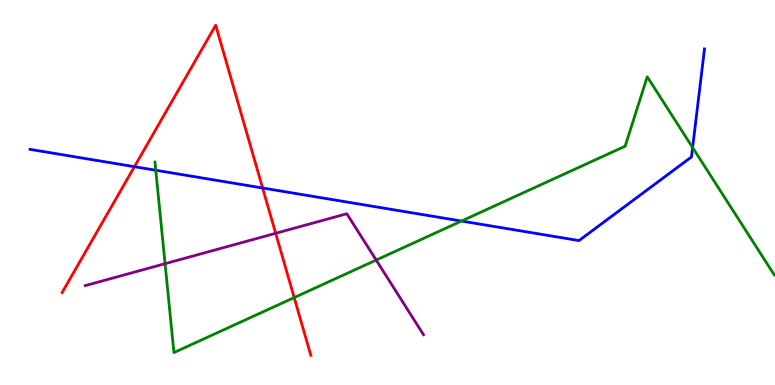[{'lines': ['blue', 'red'], 'intersections': [{'x': 1.73, 'y': 5.67}, {'x': 3.39, 'y': 5.12}]}, {'lines': ['green', 'red'], 'intersections': [{'x': 3.8, 'y': 2.27}]}, {'lines': ['purple', 'red'], 'intersections': [{'x': 3.56, 'y': 3.94}]}, {'lines': ['blue', 'green'], 'intersections': [{'x': 2.01, 'y': 5.58}, {'x': 5.95, 'y': 4.26}, {'x': 8.94, 'y': 6.17}]}, {'lines': ['blue', 'purple'], 'intersections': []}, {'lines': ['green', 'purple'], 'intersections': [{'x': 2.13, 'y': 3.15}, {'x': 4.85, 'y': 3.24}]}]